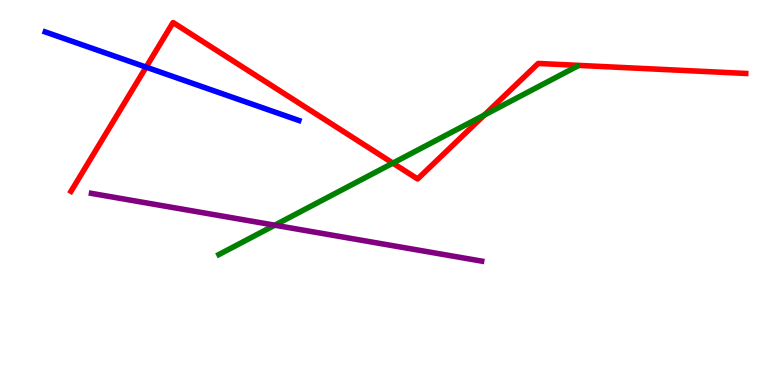[{'lines': ['blue', 'red'], 'intersections': [{'x': 1.89, 'y': 8.26}]}, {'lines': ['green', 'red'], 'intersections': [{'x': 5.07, 'y': 5.76}, {'x': 6.25, 'y': 7.01}]}, {'lines': ['purple', 'red'], 'intersections': []}, {'lines': ['blue', 'green'], 'intersections': []}, {'lines': ['blue', 'purple'], 'intersections': []}, {'lines': ['green', 'purple'], 'intersections': [{'x': 3.55, 'y': 4.15}]}]